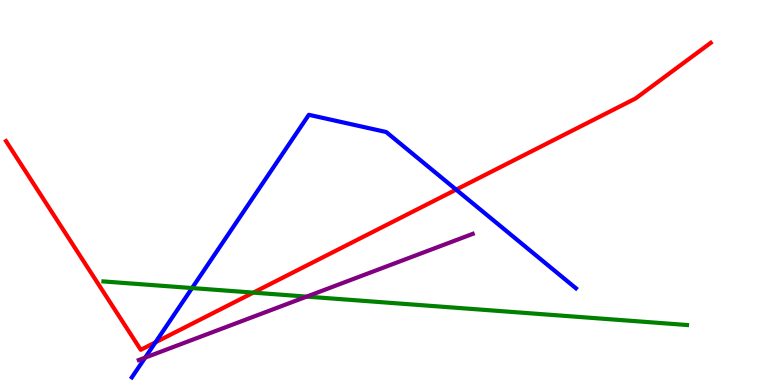[{'lines': ['blue', 'red'], 'intersections': [{'x': 2.01, 'y': 1.11}, {'x': 5.89, 'y': 5.07}]}, {'lines': ['green', 'red'], 'intersections': [{'x': 3.27, 'y': 2.4}]}, {'lines': ['purple', 'red'], 'intersections': []}, {'lines': ['blue', 'green'], 'intersections': [{'x': 2.48, 'y': 2.52}]}, {'lines': ['blue', 'purple'], 'intersections': [{'x': 1.87, 'y': 0.711}]}, {'lines': ['green', 'purple'], 'intersections': [{'x': 3.96, 'y': 2.3}]}]